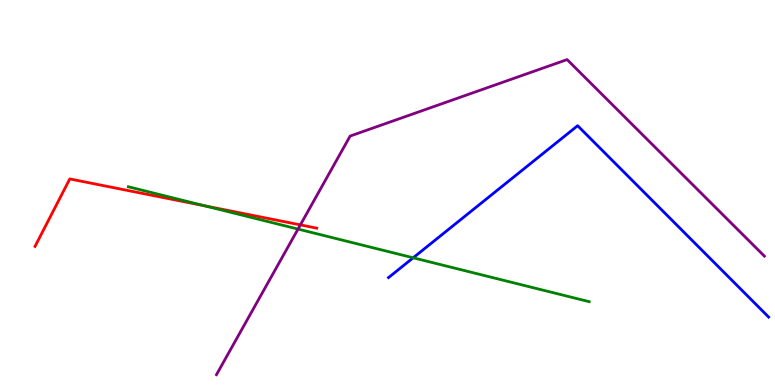[{'lines': ['blue', 'red'], 'intersections': []}, {'lines': ['green', 'red'], 'intersections': [{'x': 2.64, 'y': 4.65}]}, {'lines': ['purple', 'red'], 'intersections': [{'x': 3.88, 'y': 4.16}]}, {'lines': ['blue', 'green'], 'intersections': [{'x': 5.33, 'y': 3.3}]}, {'lines': ['blue', 'purple'], 'intersections': []}, {'lines': ['green', 'purple'], 'intersections': [{'x': 3.85, 'y': 4.05}]}]